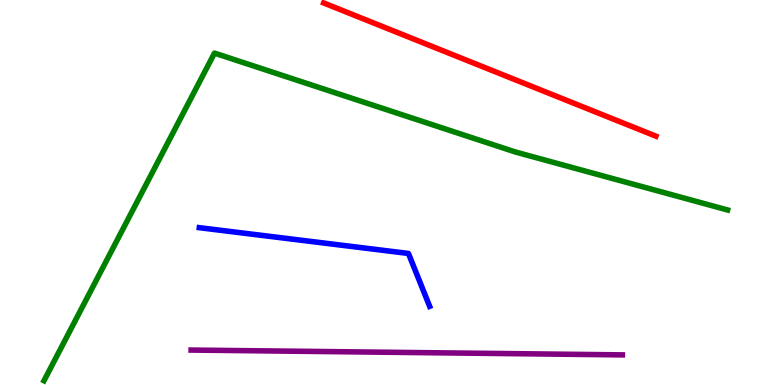[{'lines': ['blue', 'red'], 'intersections': []}, {'lines': ['green', 'red'], 'intersections': []}, {'lines': ['purple', 'red'], 'intersections': []}, {'lines': ['blue', 'green'], 'intersections': []}, {'lines': ['blue', 'purple'], 'intersections': []}, {'lines': ['green', 'purple'], 'intersections': []}]